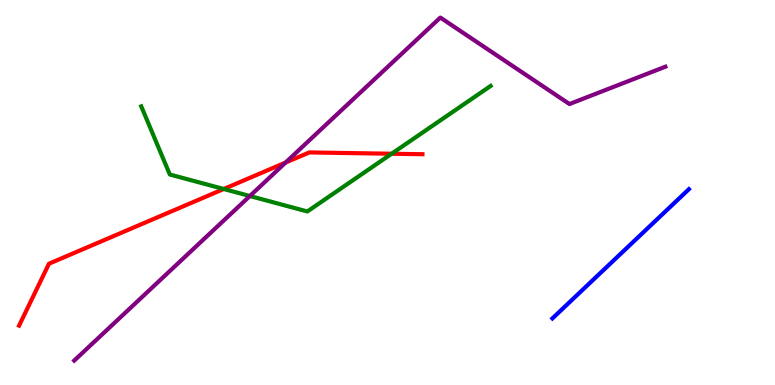[{'lines': ['blue', 'red'], 'intersections': []}, {'lines': ['green', 'red'], 'intersections': [{'x': 2.89, 'y': 5.09}, {'x': 5.05, 'y': 6.01}]}, {'lines': ['purple', 'red'], 'intersections': [{'x': 3.69, 'y': 5.78}]}, {'lines': ['blue', 'green'], 'intersections': []}, {'lines': ['blue', 'purple'], 'intersections': []}, {'lines': ['green', 'purple'], 'intersections': [{'x': 3.22, 'y': 4.91}]}]